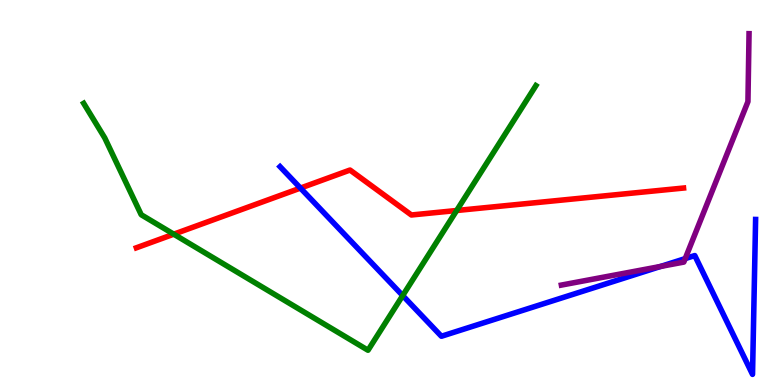[{'lines': ['blue', 'red'], 'intersections': [{'x': 3.88, 'y': 5.11}]}, {'lines': ['green', 'red'], 'intersections': [{'x': 2.24, 'y': 3.92}, {'x': 5.89, 'y': 4.53}]}, {'lines': ['purple', 'red'], 'intersections': []}, {'lines': ['blue', 'green'], 'intersections': [{'x': 5.2, 'y': 2.32}]}, {'lines': ['blue', 'purple'], 'intersections': [{'x': 8.52, 'y': 3.08}, {'x': 8.84, 'y': 3.28}]}, {'lines': ['green', 'purple'], 'intersections': []}]